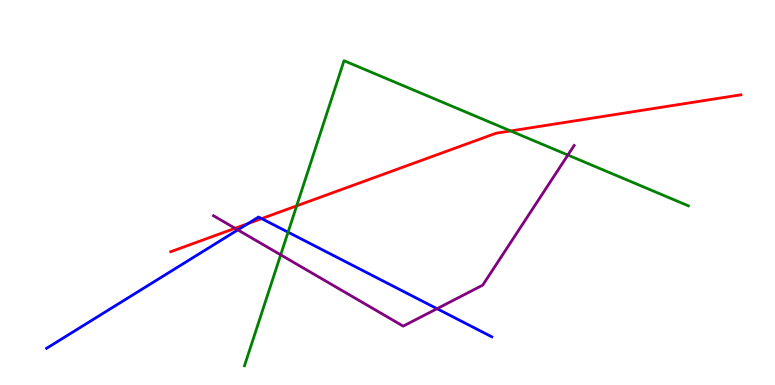[{'lines': ['blue', 'red'], 'intersections': [{'x': 3.2, 'y': 4.19}, {'x': 3.38, 'y': 4.32}]}, {'lines': ['green', 'red'], 'intersections': [{'x': 3.83, 'y': 4.65}, {'x': 6.59, 'y': 6.6}]}, {'lines': ['purple', 'red'], 'intersections': [{'x': 3.03, 'y': 4.07}]}, {'lines': ['blue', 'green'], 'intersections': [{'x': 3.72, 'y': 3.97}]}, {'lines': ['blue', 'purple'], 'intersections': [{'x': 3.07, 'y': 4.03}, {'x': 5.64, 'y': 1.98}]}, {'lines': ['green', 'purple'], 'intersections': [{'x': 3.62, 'y': 3.38}, {'x': 7.33, 'y': 5.97}]}]